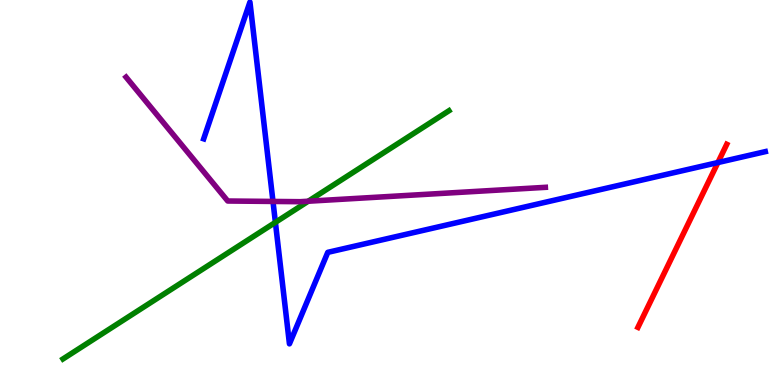[{'lines': ['blue', 'red'], 'intersections': [{'x': 9.26, 'y': 5.78}]}, {'lines': ['green', 'red'], 'intersections': []}, {'lines': ['purple', 'red'], 'intersections': []}, {'lines': ['blue', 'green'], 'intersections': [{'x': 3.55, 'y': 4.22}]}, {'lines': ['blue', 'purple'], 'intersections': [{'x': 3.52, 'y': 4.77}]}, {'lines': ['green', 'purple'], 'intersections': [{'x': 3.98, 'y': 4.77}]}]